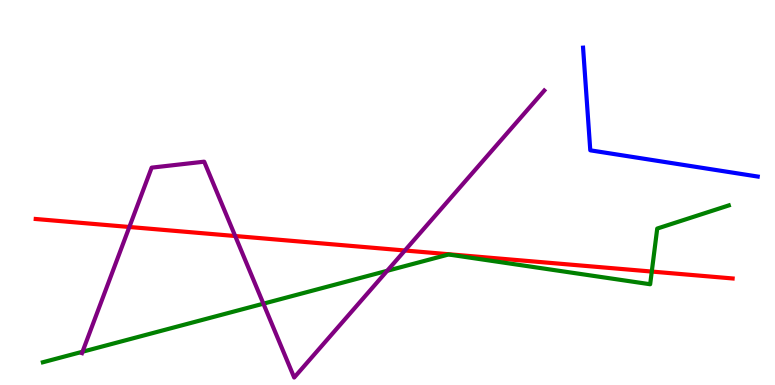[{'lines': ['blue', 'red'], 'intersections': []}, {'lines': ['green', 'red'], 'intersections': [{'x': 8.41, 'y': 2.95}]}, {'lines': ['purple', 'red'], 'intersections': [{'x': 1.67, 'y': 4.1}, {'x': 3.03, 'y': 3.87}, {'x': 5.22, 'y': 3.49}]}, {'lines': ['blue', 'green'], 'intersections': []}, {'lines': ['blue', 'purple'], 'intersections': []}, {'lines': ['green', 'purple'], 'intersections': [{'x': 1.06, 'y': 0.864}, {'x': 3.4, 'y': 2.11}, {'x': 5.0, 'y': 2.97}]}]